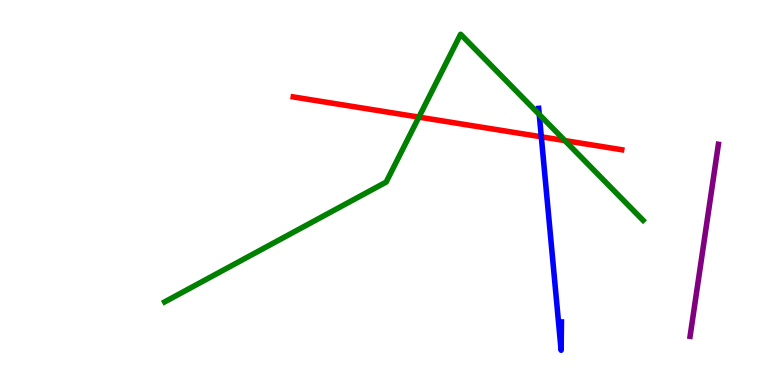[{'lines': ['blue', 'red'], 'intersections': [{'x': 6.98, 'y': 6.45}]}, {'lines': ['green', 'red'], 'intersections': [{'x': 5.41, 'y': 6.96}, {'x': 7.29, 'y': 6.35}]}, {'lines': ['purple', 'red'], 'intersections': []}, {'lines': ['blue', 'green'], 'intersections': [{'x': 6.96, 'y': 7.03}]}, {'lines': ['blue', 'purple'], 'intersections': []}, {'lines': ['green', 'purple'], 'intersections': []}]